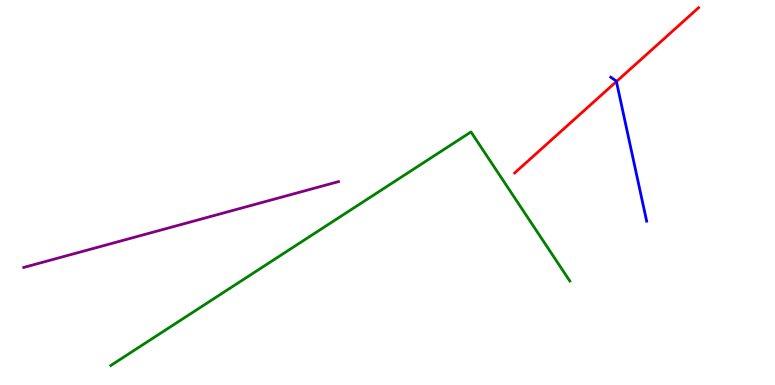[{'lines': ['blue', 'red'], 'intersections': [{'x': 7.95, 'y': 7.88}]}, {'lines': ['green', 'red'], 'intersections': []}, {'lines': ['purple', 'red'], 'intersections': []}, {'lines': ['blue', 'green'], 'intersections': []}, {'lines': ['blue', 'purple'], 'intersections': []}, {'lines': ['green', 'purple'], 'intersections': []}]